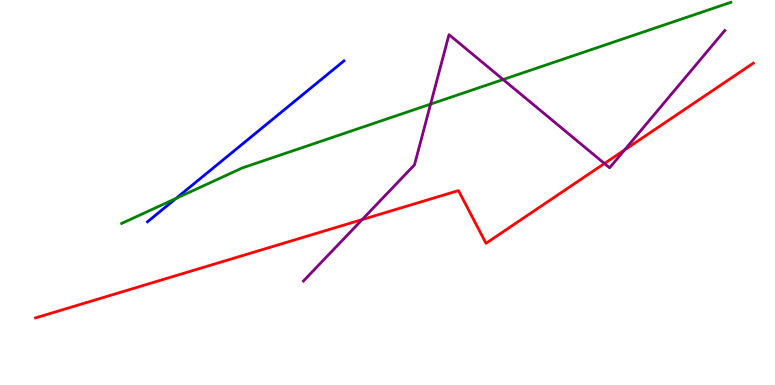[{'lines': ['blue', 'red'], 'intersections': []}, {'lines': ['green', 'red'], 'intersections': []}, {'lines': ['purple', 'red'], 'intersections': [{'x': 4.67, 'y': 4.3}, {'x': 7.8, 'y': 5.75}, {'x': 8.06, 'y': 6.11}]}, {'lines': ['blue', 'green'], 'intersections': [{'x': 2.27, 'y': 4.85}]}, {'lines': ['blue', 'purple'], 'intersections': []}, {'lines': ['green', 'purple'], 'intersections': [{'x': 5.56, 'y': 7.3}, {'x': 6.49, 'y': 7.93}]}]